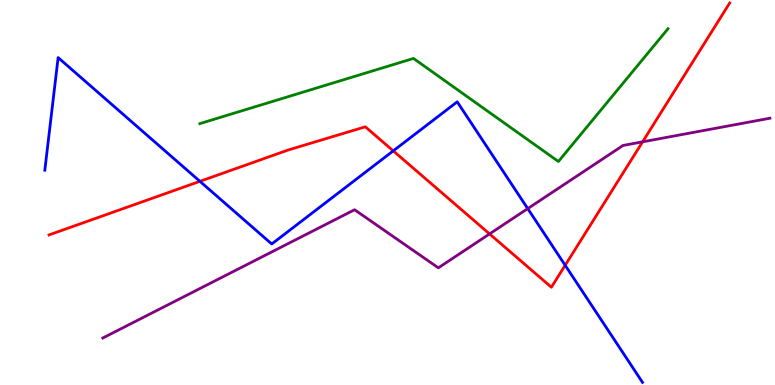[{'lines': ['blue', 'red'], 'intersections': [{'x': 2.58, 'y': 5.29}, {'x': 5.07, 'y': 6.08}, {'x': 7.29, 'y': 3.11}]}, {'lines': ['green', 'red'], 'intersections': []}, {'lines': ['purple', 'red'], 'intersections': [{'x': 6.32, 'y': 3.92}, {'x': 8.29, 'y': 6.32}]}, {'lines': ['blue', 'green'], 'intersections': []}, {'lines': ['blue', 'purple'], 'intersections': [{'x': 6.81, 'y': 4.58}]}, {'lines': ['green', 'purple'], 'intersections': []}]